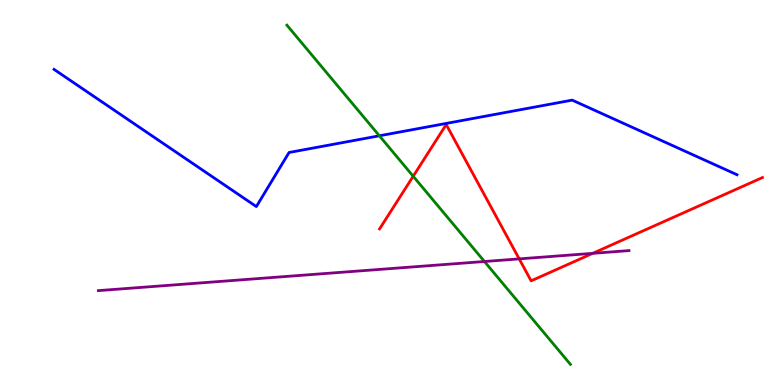[{'lines': ['blue', 'red'], 'intersections': []}, {'lines': ['green', 'red'], 'intersections': [{'x': 5.33, 'y': 5.42}]}, {'lines': ['purple', 'red'], 'intersections': [{'x': 6.7, 'y': 3.28}, {'x': 7.65, 'y': 3.42}]}, {'lines': ['blue', 'green'], 'intersections': [{'x': 4.9, 'y': 6.47}]}, {'lines': ['blue', 'purple'], 'intersections': []}, {'lines': ['green', 'purple'], 'intersections': [{'x': 6.25, 'y': 3.21}]}]